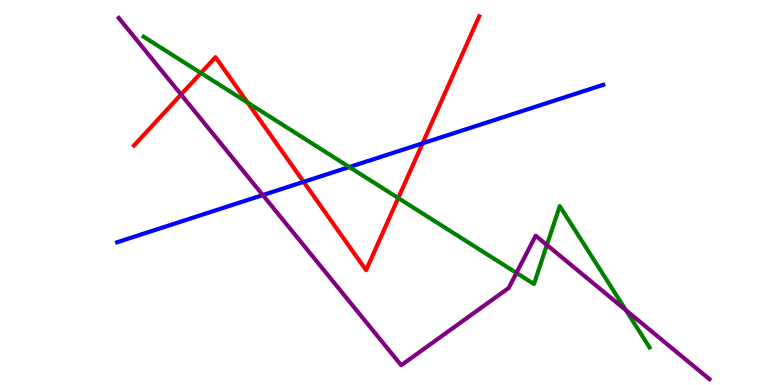[{'lines': ['blue', 'red'], 'intersections': [{'x': 3.92, 'y': 5.28}, {'x': 5.45, 'y': 6.28}]}, {'lines': ['green', 'red'], 'intersections': [{'x': 2.59, 'y': 8.1}, {'x': 3.19, 'y': 7.34}, {'x': 5.14, 'y': 4.86}]}, {'lines': ['purple', 'red'], 'intersections': [{'x': 2.34, 'y': 7.54}]}, {'lines': ['blue', 'green'], 'intersections': [{'x': 4.51, 'y': 5.66}]}, {'lines': ['blue', 'purple'], 'intersections': [{'x': 3.39, 'y': 4.93}]}, {'lines': ['green', 'purple'], 'intersections': [{'x': 6.66, 'y': 2.91}, {'x': 7.06, 'y': 3.64}, {'x': 8.08, 'y': 1.94}]}]